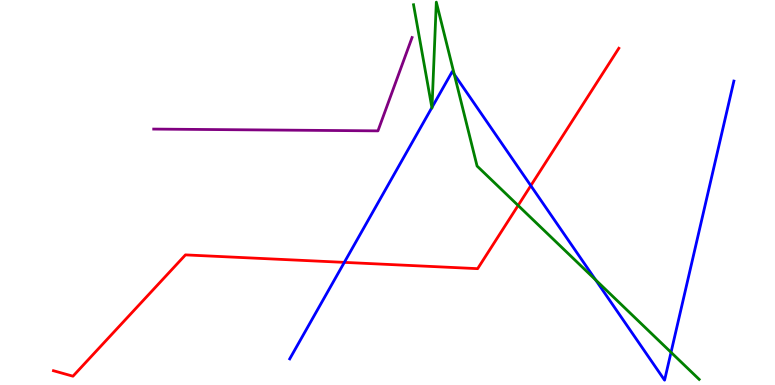[{'lines': ['blue', 'red'], 'intersections': [{'x': 4.44, 'y': 3.19}, {'x': 6.85, 'y': 5.18}]}, {'lines': ['green', 'red'], 'intersections': [{'x': 6.69, 'y': 4.66}]}, {'lines': ['purple', 'red'], 'intersections': []}, {'lines': ['blue', 'green'], 'intersections': [{'x': 5.57, 'y': 7.21}, {'x': 5.57, 'y': 7.21}, {'x': 5.86, 'y': 8.07}, {'x': 7.69, 'y': 2.73}, {'x': 8.66, 'y': 0.849}]}, {'lines': ['blue', 'purple'], 'intersections': []}, {'lines': ['green', 'purple'], 'intersections': []}]